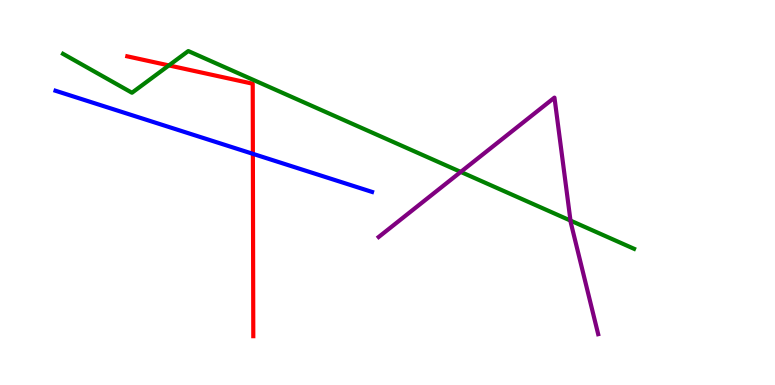[{'lines': ['blue', 'red'], 'intersections': [{'x': 3.26, 'y': 6.0}]}, {'lines': ['green', 'red'], 'intersections': [{'x': 2.18, 'y': 8.3}]}, {'lines': ['purple', 'red'], 'intersections': []}, {'lines': ['blue', 'green'], 'intersections': []}, {'lines': ['blue', 'purple'], 'intersections': []}, {'lines': ['green', 'purple'], 'intersections': [{'x': 5.95, 'y': 5.53}, {'x': 7.36, 'y': 4.27}]}]